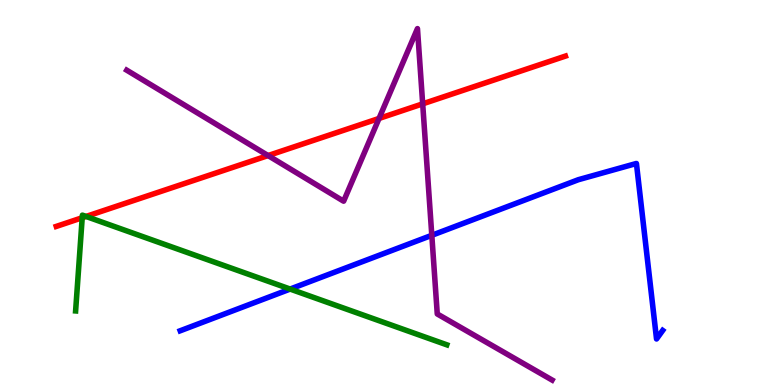[{'lines': ['blue', 'red'], 'intersections': []}, {'lines': ['green', 'red'], 'intersections': [{'x': 1.06, 'y': 4.34}, {'x': 1.11, 'y': 4.38}]}, {'lines': ['purple', 'red'], 'intersections': [{'x': 3.46, 'y': 5.96}, {'x': 4.89, 'y': 6.92}, {'x': 5.45, 'y': 7.3}]}, {'lines': ['blue', 'green'], 'intersections': [{'x': 3.74, 'y': 2.49}]}, {'lines': ['blue', 'purple'], 'intersections': [{'x': 5.57, 'y': 3.89}]}, {'lines': ['green', 'purple'], 'intersections': []}]